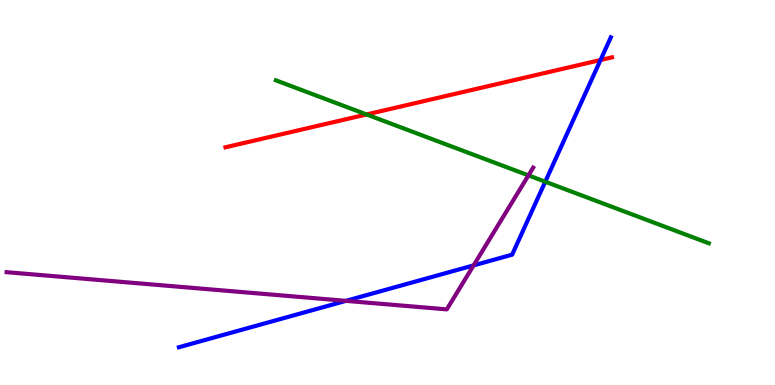[{'lines': ['blue', 'red'], 'intersections': [{'x': 7.75, 'y': 8.44}]}, {'lines': ['green', 'red'], 'intersections': [{'x': 4.73, 'y': 7.03}]}, {'lines': ['purple', 'red'], 'intersections': []}, {'lines': ['blue', 'green'], 'intersections': [{'x': 7.04, 'y': 5.28}]}, {'lines': ['blue', 'purple'], 'intersections': [{'x': 4.46, 'y': 2.19}, {'x': 6.11, 'y': 3.11}]}, {'lines': ['green', 'purple'], 'intersections': [{'x': 6.82, 'y': 5.44}]}]